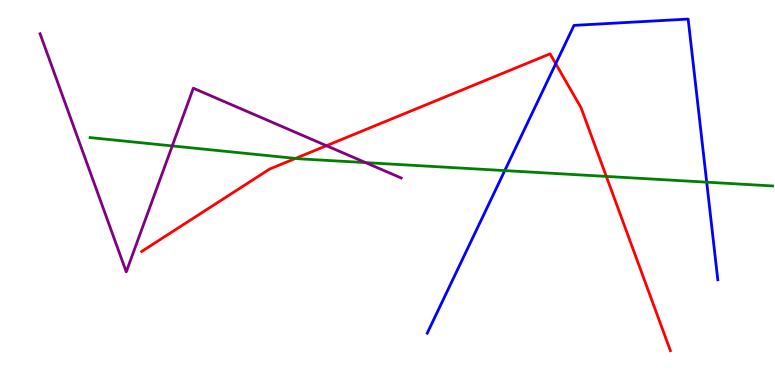[{'lines': ['blue', 'red'], 'intersections': [{'x': 7.17, 'y': 8.34}]}, {'lines': ['green', 'red'], 'intersections': [{'x': 3.81, 'y': 5.89}, {'x': 7.82, 'y': 5.42}]}, {'lines': ['purple', 'red'], 'intersections': [{'x': 4.21, 'y': 6.22}]}, {'lines': ['blue', 'green'], 'intersections': [{'x': 6.51, 'y': 5.57}, {'x': 9.12, 'y': 5.27}]}, {'lines': ['blue', 'purple'], 'intersections': []}, {'lines': ['green', 'purple'], 'intersections': [{'x': 2.22, 'y': 6.21}, {'x': 4.72, 'y': 5.78}]}]